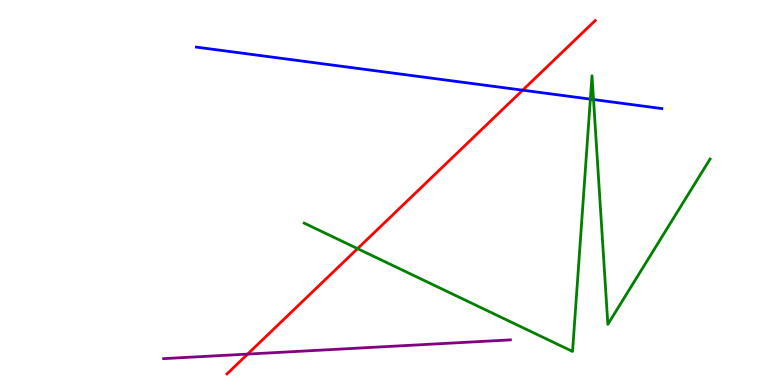[{'lines': ['blue', 'red'], 'intersections': [{'x': 6.74, 'y': 7.66}]}, {'lines': ['green', 'red'], 'intersections': [{'x': 4.61, 'y': 3.54}]}, {'lines': ['purple', 'red'], 'intersections': [{'x': 3.2, 'y': 0.803}]}, {'lines': ['blue', 'green'], 'intersections': [{'x': 7.62, 'y': 7.43}, {'x': 7.66, 'y': 7.41}]}, {'lines': ['blue', 'purple'], 'intersections': []}, {'lines': ['green', 'purple'], 'intersections': []}]